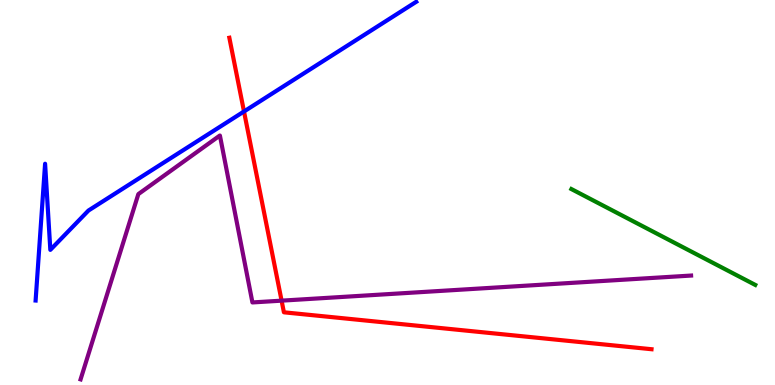[{'lines': ['blue', 'red'], 'intersections': [{'x': 3.15, 'y': 7.1}]}, {'lines': ['green', 'red'], 'intersections': []}, {'lines': ['purple', 'red'], 'intersections': [{'x': 3.63, 'y': 2.19}]}, {'lines': ['blue', 'green'], 'intersections': []}, {'lines': ['blue', 'purple'], 'intersections': []}, {'lines': ['green', 'purple'], 'intersections': []}]